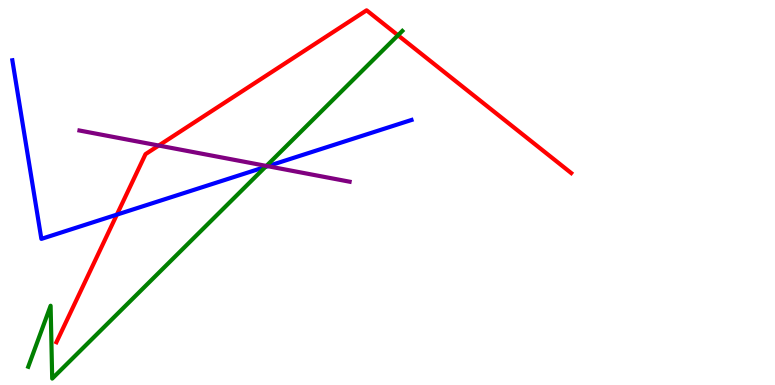[{'lines': ['blue', 'red'], 'intersections': [{'x': 1.51, 'y': 4.43}]}, {'lines': ['green', 'red'], 'intersections': [{'x': 5.14, 'y': 9.08}]}, {'lines': ['purple', 'red'], 'intersections': [{'x': 2.05, 'y': 6.22}]}, {'lines': ['blue', 'green'], 'intersections': [{'x': 3.42, 'y': 5.66}]}, {'lines': ['blue', 'purple'], 'intersections': [{'x': 3.45, 'y': 5.68}]}, {'lines': ['green', 'purple'], 'intersections': [{'x': 3.44, 'y': 5.69}]}]